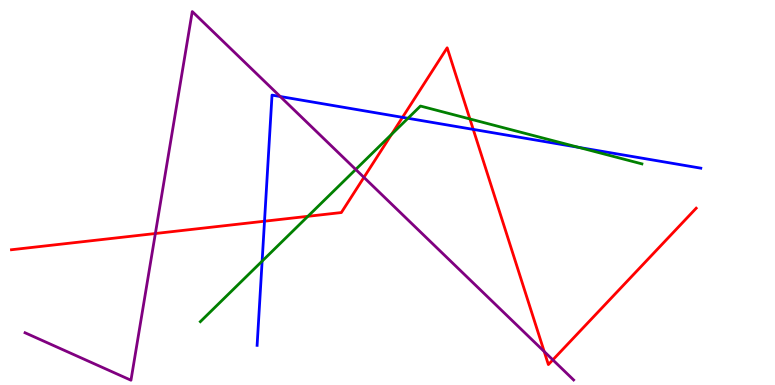[{'lines': ['blue', 'red'], 'intersections': [{'x': 3.41, 'y': 4.25}, {'x': 5.19, 'y': 6.95}, {'x': 6.11, 'y': 6.64}]}, {'lines': ['green', 'red'], 'intersections': [{'x': 3.97, 'y': 4.38}, {'x': 5.05, 'y': 6.51}, {'x': 6.06, 'y': 6.91}]}, {'lines': ['purple', 'red'], 'intersections': [{'x': 2.0, 'y': 3.93}, {'x': 4.7, 'y': 5.39}, {'x': 7.02, 'y': 0.869}, {'x': 7.13, 'y': 0.653}]}, {'lines': ['blue', 'green'], 'intersections': [{'x': 3.38, 'y': 3.22}, {'x': 5.26, 'y': 6.93}, {'x': 7.47, 'y': 6.17}]}, {'lines': ['blue', 'purple'], 'intersections': [{'x': 3.62, 'y': 7.49}]}, {'lines': ['green', 'purple'], 'intersections': [{'x': 4.59, 'y': 5.6}]}]